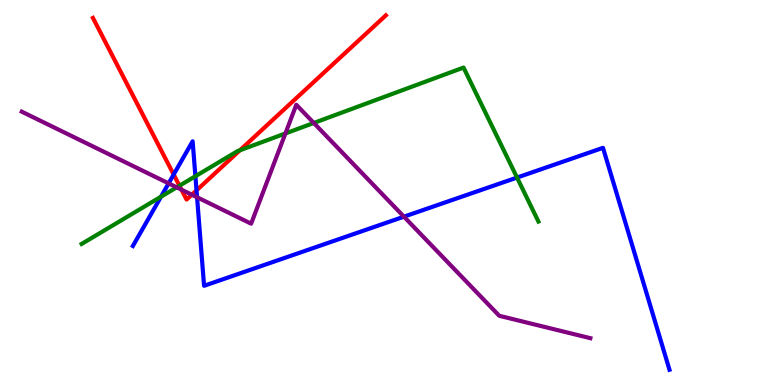[{'lines': ['blue', 'red'], 'intersections': [{'x': 2.24, 'y': 5.47}, {'x': 2.54, 'y': 5.06}]}, {'lines': ['green', 'red'], 'intersections': [{'x': 2.32, 'y': 5.18}, {'x': 3.1, 'y': 6.1}]}, {'lines': ['purple', 'red'], 'intersections': [{'x': 2.34, 'y': 5.07}, {'x': 2.48, 'y': 4.94}]}, {'lines': ['blue', 'green'], 'intersections': [{'x': 2.08, 'y': 4.89}, {'x': 2.52, 'y': 5.42}, {'x': 6.67, 'y': 5.39}]}, {'lines': ['blue', 'purple'], 'intersections': [{'x': 2.18, 'y': 5.24}, {'x': 2.54, 'y': 4.88}, {'x': 5.21, 'y': 4.37}]}, {'lines': ['green', 'purple'], 'intersections': [{'x': 2.28, 'y': 5.13}, {'x': 3.68, 'y': 6.53}, {'x': 4.05, 'y': 6.81}]}]